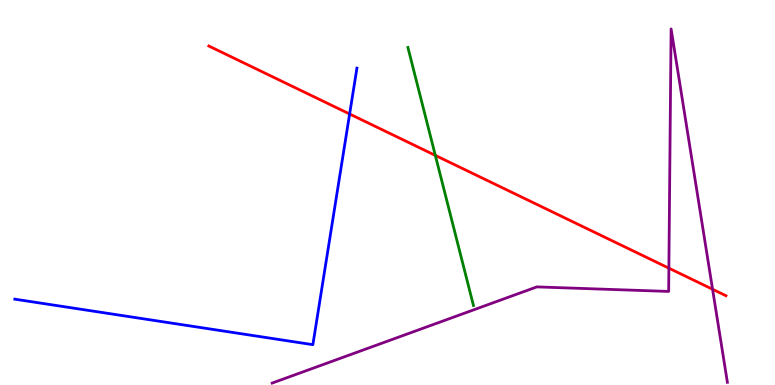[{'lines': ['blue', 'red'], 'intersections': [{'x': 4.51, 'y': 7.04}]}, {'lines': ['green', 'red'], 'intersections': [{'x': 5.62, 'y': 5.96}]}, {'lines': ['purple', 'red'], 'intersections': [{'x': 8.63, 'y': 3.03}, {'x': 9.19, 'y': 2.49}]}, {'lines': ['blue', 'green'], 'intersections': []}, {'lines': ['blue', 'purple'], 'intersections': []}, {'lines': ['green', 'purple'], 'intersections': []}]